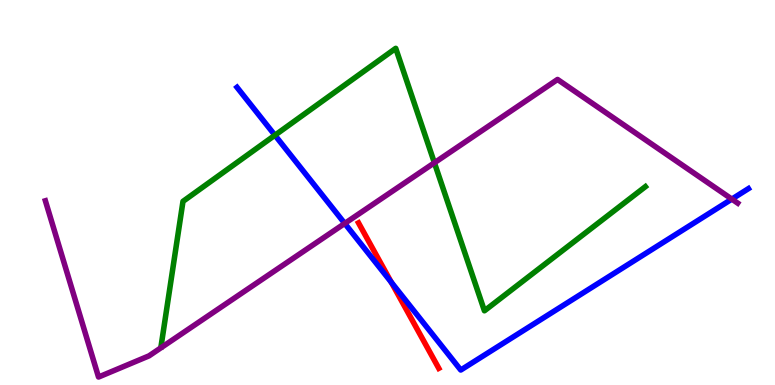[{'lines': ['blue', 'red'], 'intersections': [{'x': 5.05, 'y': 2.67}]}, {'lines': ['green', 'red'], 'intersections': []}, {'lines': ['purple', 'red'], 'intersections': []}, {'lines': ['blue', 'green'], 'intersections': [{'x': 3.55, 'y': 6.49}]}, {'lines': ['blue', 'purple'], 'intersections': [{'x': 4.45, 'y': 4.2}, {'x': 9.44, 'y': 4.83}]}, {'lines': ['green', 'purple'], 'intersections': [{'x': 5.61, 'y': 5.77}]}]